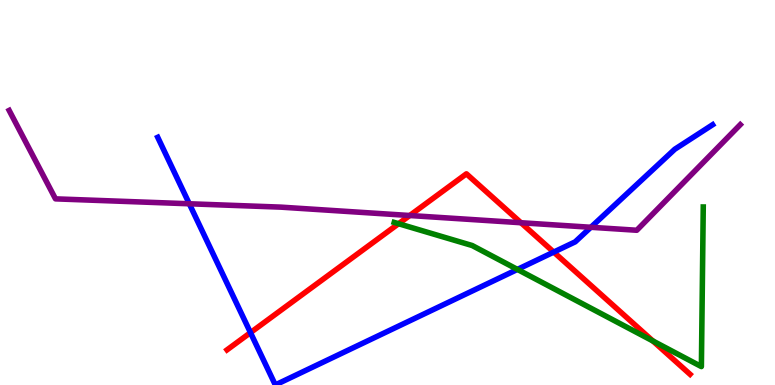[{'lines': ['blue', 'red'], 'intersections': [{'x': 3.23, 'y': 1.36}, {'x': 7.14, 'y': 3.45}]}, {'lines': ['green', 'red'], 'intersections': [{'x': 5.14, 'y': 4.19}, {'x': 8.42, 'y': 1.14}]}, {'lines': ['purple', 'red'], 'intersections': [{'x': 5.29, 'y': 4.4}, {'x': 6.72, 'y': 4.21}]}, {'lines': ['blue', 'green'], 'intersections': [{'x': 6.68, 'y': 3.0}]}, {'lines': ['blue', 'purple'], 'intersections': [{'x': 2.44, 'y': 4.71}, {'x': 7.62, 'y': 4.1}]}, {'lines': ['green', 'purple'], 'intersections': []}]